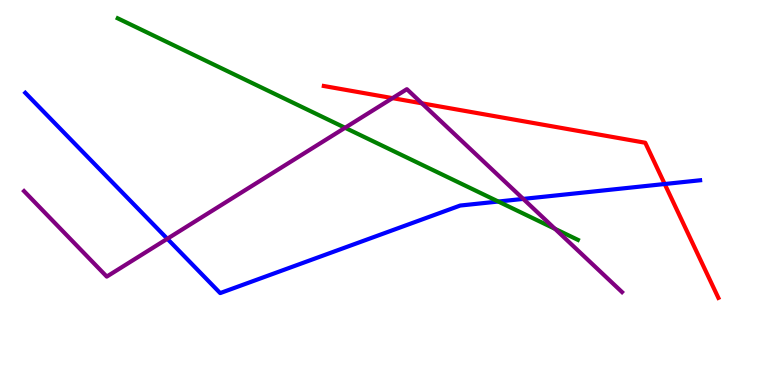[{'lines': ['blue', 'red'], 'intersections': [{'x': 8.58, 'y': 5.22}]}, {'lines': ['green', 'red'], 'intersections': []}, {'lines': ['purple', 'red'], 'intersections': [{'x': 5.06, 'y': 7.45}, {'x': 5.44, 'y': 7.32}]}, {'lines': ['blue', 'green'], 'intersections': [{'x': 6.43, 'y': 4.77}]}, {'lines': ['blue', 'purple'], 'intersections': [{'x': 2.16, 'y': 3.8}, {'x': 6.75, 'y': 4.83}]}, {'lines': ['green', 'purple'], 'intersections': [{'x': 4.45, 'y': 6.68}, {'x': 7.16, 'y': 4.06}]}]